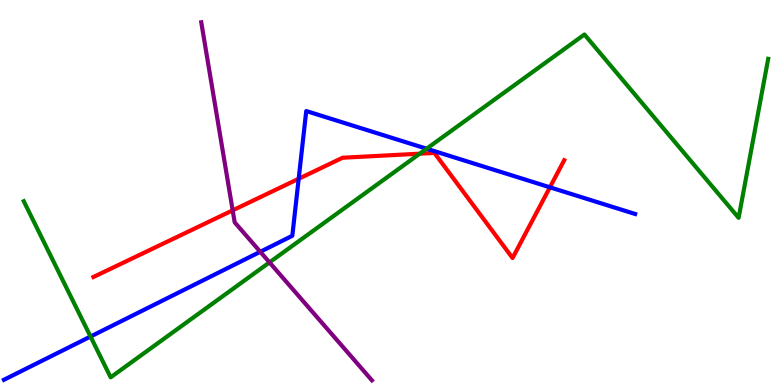[{'lines': ['blue', 'red'], 'intersections': [{'x': 3.85, 'y': 5.36}, {'x': 7.1, 'y': 5.13}]}, {'lines': ['green', 'red'], 'intersections': [{'x': 5.42, 'y': 6.01}]}, {'lines': ['purple', 'red'], 'intersections': [{'x': 3.0, 'y': 4.54}]}, {'lines': ['blue', 'green'], 'intersections': [{'x': 1.17, 'y': 1.26}, {'x': 5.5, 'y': 6.14}]}, {'lines': ['blue', 'purple'], 'intersections': [{'x': 3.36, 'y': 3.46}]}, {'lines': ['green', 'purple'], 'intersections': [{'x': 3.48, 'y': 3.18}]}]